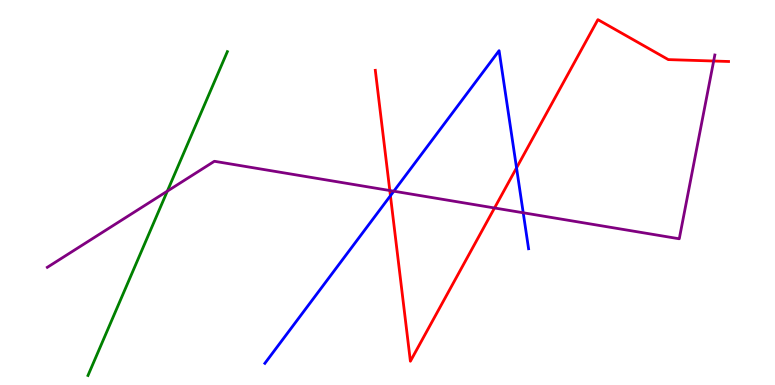[{'lines': ['blue', 'red'], 'intersections': [{'x': 5.04, 'y': 4.92}, {'x': 6.67, 'y': 5.64}]}, {'lines': ['green', 'red'], 'intersections': []}, {'lines': ['purple', 'red'], 'intersections': [{'x': 5.03, 'y': 5.05}, {'x': 6.38, 'y': 4.6}, {'x': 9.21, 'y': 8.42}]}, {'lines': ['blue', 'green'], 'intersections': []}, {'lines': ['blue', 'purple'], 'intersections': [{'x': 5.08, 'y': 5.03}, {'x': 6.75, 'y': 4.47}]}, {'lines': ['green', 'purple'], 'intersections': [{'x': 2.16, 'y': 5.04}]}]